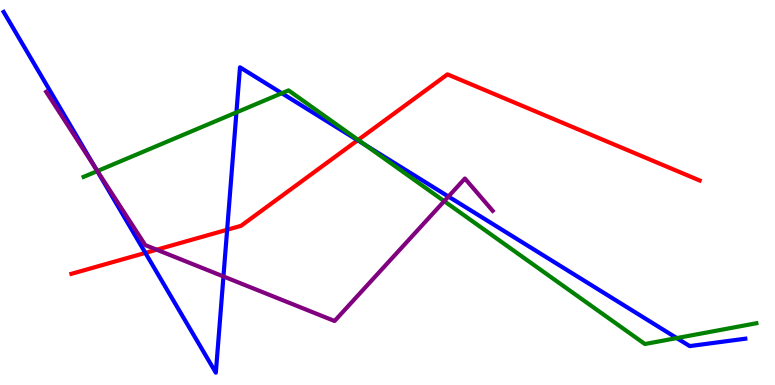[{'lines': ['blue', 'red'], 'intersections': [{'x': 1.88, 'y': 3.43}, {'x': 2.93, 'y': 4.03}, {'x': 4.61, 'y': 6.36}]}, {'lines': ['green', 'red'], 'intersections': [{'x': 4.62, 'y': 6.37}]}, {'lines': ['purple', 'red'], 'intersections': [{'x': 2.02, 'y': 3.51}]}, {'lines': ['blue', 'green'], 'intersections': [{'x': 1.26, 'y': 5.56}, {'x': 3.05, 'y': 7.08}, {'x': 3.64, 'y': 7.58}, {'x': 4.71, 'y': 6.23}, {'x': 8.73, 'y': 1.22}]}, {'lines': ['blue', 'purple'], 'intersections': [{'x': 1.23, 'y': 5.63}, {'x': 2.88, 'y': 2.82}, {'x': 5.79, 'y': 4.9}]}, {'lines': ['green', 'purple'], 'intersections': [{'x': 1.26, 'y': 5.56}, {'x': 5.73, 'y': 4.78}]}]